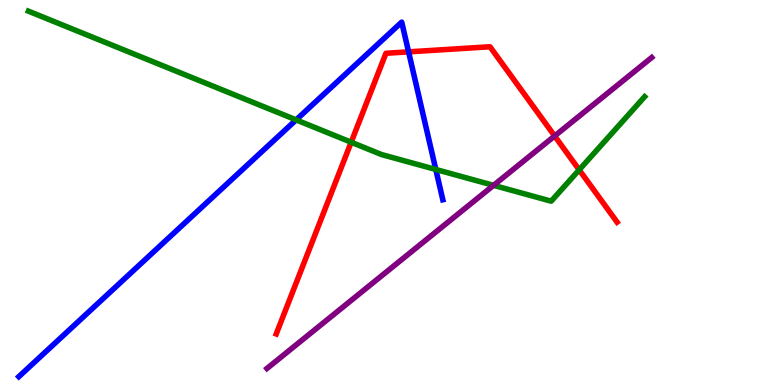[{'lines': ['blue', 'red'], 'intersections': [{'x': 5.27, 'y': 8.65}]}, {'lines': ['green', 'red'], 'intersections': [{'x': 4.53, 'y': 6.31}, {'x': 7.47, 'y': 5.59}]}, {'lines': ['purple', 'red'], 'intersections': [{'x': 7.16, 'y': 6.47}]}, {'lines': ['blue', 'green'], 'intersections': [{'x': 3.82, 'y': 6.89}, {'x': 5.62, 'y': 5.6}]}, {'lines': ['blue', 'purple'], 'intersections': []}, {'lines': ['green', 'purple'], 'intersections': [{'x': 6.37, 'y': 5.19}]}]